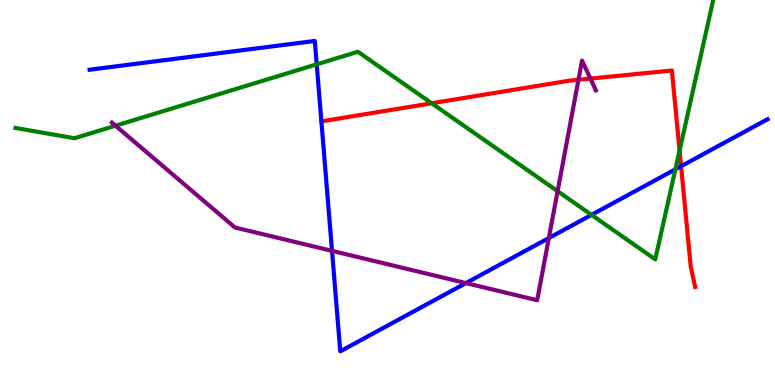[{'lines': ['blue', 'red'], 'intersections': [{'x': 8.79, 'y': 5.68}]}, {'lines': ['green', 'red'], 'intersections': [{'x': 5.57, 'y': 7.32}, {'x': 8.77, 'y': 6.09}]}, {'lines': ['purple', 'red'], 'intersections': [{'x': 7.46, 'y': 7.93}, {'x': 7.62, 'y': 7.96}]}, {'lines': ['blue', 'green'], 'intersections': [{'x': 4.09, 'y': 8.33}, {'x': 7.63, 'y': 4.42}, {'x': 8.71, 'y': 5.6}]}, {'lines': ['blue', 'purple'], 'intersections': [{'x': 4.28, 'y': 3.48}, {'x': 6.01, 'y': 2.65}, {'x': 7.08, 'y': 3.82}]}, {'lines': ['green', 'purple'], 'intersections': [{'x': 1.49, 'y': 6.73}, {'x': 7.19, 'y': 5.03}]}]